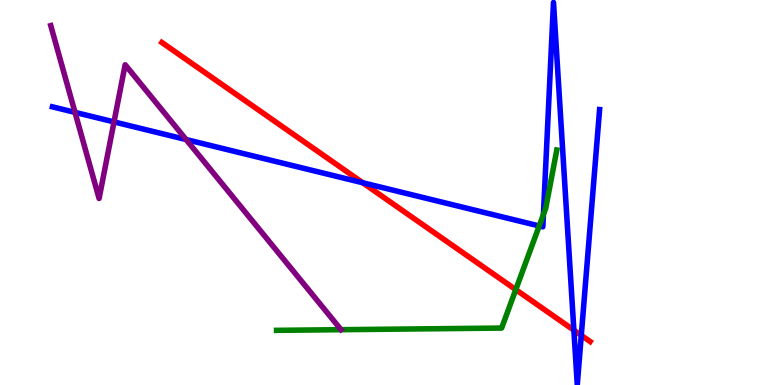[{'lines': ['blue', 'red'], 'intersections': [{'x': 4.68, 'y': 5.25}, {'x': 7.4, 'y': 1.42}, {'x': 7.5, 'y': 1.29}]}, {'lines': ['green', 'red'], 'intersections': [{'x': 6.66, 'y': 2.48}]}, {'lines': ['purple', 'red'], 'intersections': []}, {'lines': ['blue', 'green'], 'intersections': [{'x': 6.96, 'y': 4.13}, {'x': 7.01, 'y': 4.43}]}, {'lines': ['blue', 'purple'], 'intersections': [{'x': 0.968, 'y': 7.08}, {'x': 1.47, 'y': 6.83}, {'x': 2.4, 'y': 6.38}]}, {'lines': ['green', 'purple'], 'intersections': []}]